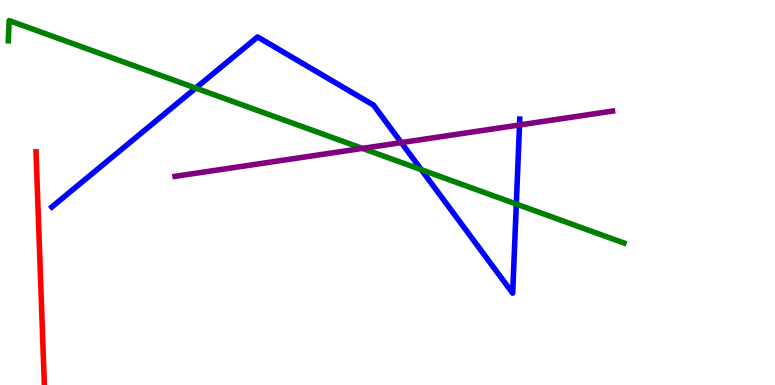[{'lines': ['blue', 'red'], 'intersections': []}, {'lines': ['green', 'red'], 'intersections': []}, {'lines': ['purple', 'red'], 'intersections': []}, {'lines': ['blue', 'green'], 'intersections': [{'x': 2.53, 'y': 7.71}, {'x': 5.44, 'y': 5.59}, {'x': 6.66, 'y': 4.7}]}, {'lines': ['blue', 'purple'], 'intersections': [{'x': 5.18, 'y': 6.3}, {'x': 6.7, 'y': 6.75}]}, {'lines': ['green', 'purple'], 'intersections': [{'x': 4.68, 'y': 6.15}]}]